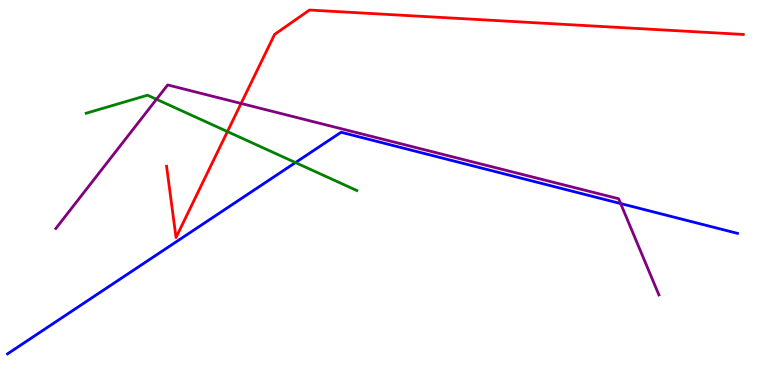[{'lines': ['blue', 'red'], 'intersections': []}, {'lines': ['green', 'red'], 'intersections': [{'x': 2.93, 'y': 6.58}]}, {'lines': ['purple', 'red'], 'intersections': [{'x': 3.11, 'y': 7.31}]}, {'lines': ['blue', 'green'], 'intersections': [{'x': 3.81, 'y': 5.78}]}, {'lines': ['blue', 'purple'], 'intersections': [{'x': 8.01, 'y': 4.71}]}, {'lines': ['green', 'purple'], 'intersections': [{'x': 2.02, 'y': 7.42}]}]